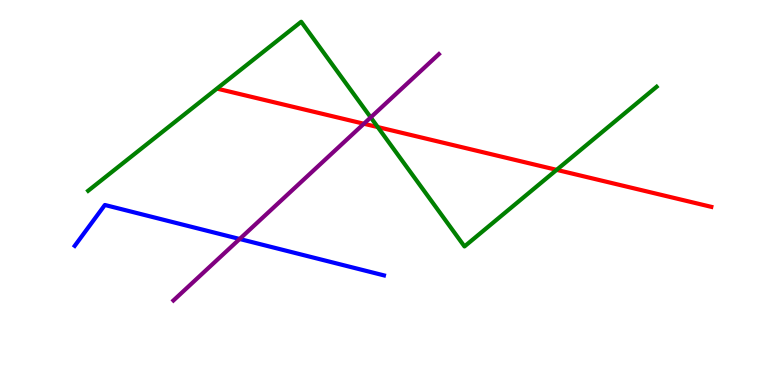[{'lines': ['blue', 'red'], 'intersections': []}, {'lines': ['green', 'red'], 'intersections': [{'x': 4.87, 'y': 6.7}, {'x': 7.18, 'y': 5.59}]}, {'lines': ['purple', 'red'], 'intersections': [{'x': 4.7, 'y': 6.79}]}, {'lines': ['blue', 'green'], 'intersections': []}, {'lines': ['blue', 'purple'], 'intersections': [{'x': 3.09, 'y': 3.79}]}, {'lines': ['green', 'purple'], 'intersections': [{'x': 4.78, 'y': 6.95}]}]